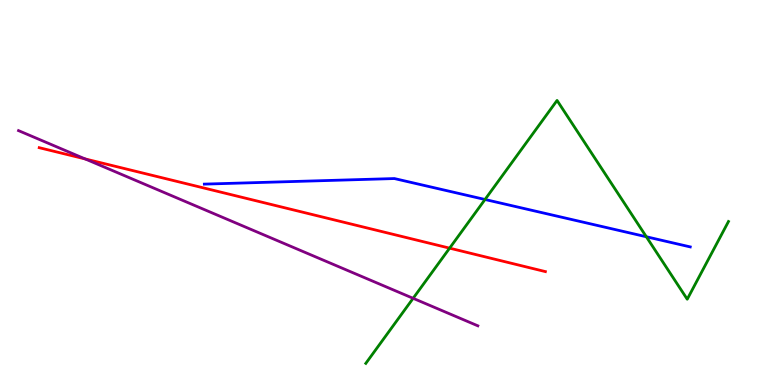[{'lines': ['blue', 'red'], 'intersections': []}, {'lines': ['green', 'red'], 'intersections': [{'x': 5.8, 'y': 3.55}]}, {'lines': ['purple', 'red'], 'intersections': [{'x': 1.1, 'y': 5.87}]}, {'lines': ['blue', 'green'], 'intersections': [{'x': 6.26, 'y': 4.82}, {'x': 8.34, 'y': 3.85}]}, {'lines': ['blue', 'purple'], 'intersections': []}, {'lines': ['green', 'purple'], 'intersections': [{'x': 5.33, 'y': 2.25}]}]